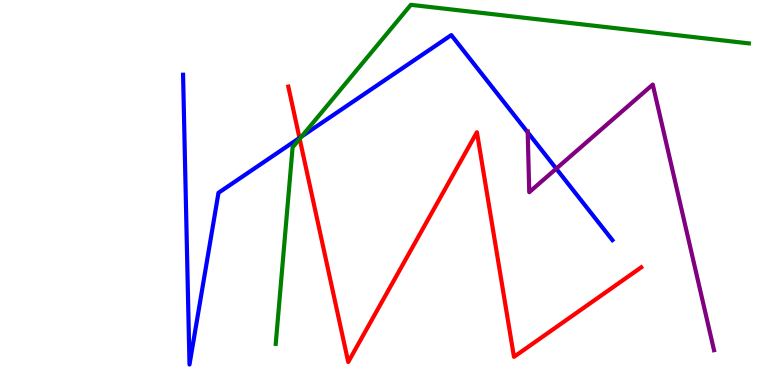[{'lines': ['blue', 'red'], 'intersections': [{'x': 3.86, 'y': 6.42}]}, {'lines': ['green', 'red'], 'intersections': [{'x': 3.87, 'y': 6.39}]}, {'lines': ['purple', 'red'], 'intersections': []}, {'lines': ['blue', 'green'], 'intersections': [{'x': 3.89, 'y': 6.45}]}, {'lines': ['blue', 'purple'], 'intersections': [{'x': 6.81, 'y': 6.56}, {'x': 7.18, 'y': 5.62}]}, {'lines': ['green', 'purple'], 'intersections': []}]